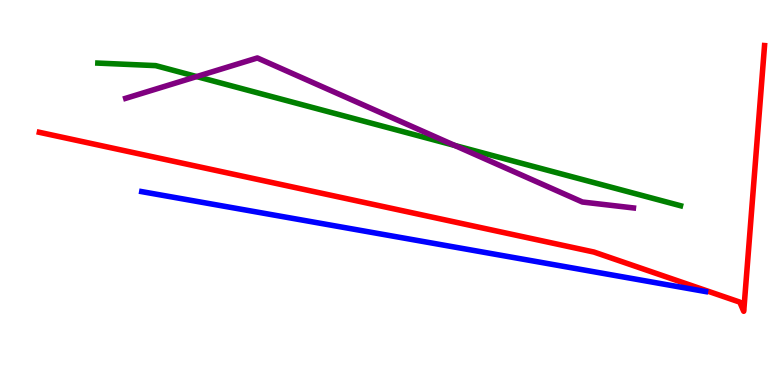[{'lines': ['blue', 'red'], 'intersections': []}, {'lines': ['green', 'red'], 'intersections': []}, {'lines': ['purple', 'red'], 'intersections': []}, {'lines': ['blue', 'green'], 'intersections': []}, {'lines': ['blue', 'purple'], 'intersections': []}, {'lines': ['green', 'purple'], 'intersections': [{'x': 2.54, 'y': 8.01}, {'x': 5.87, 'y': 6.22}]}]